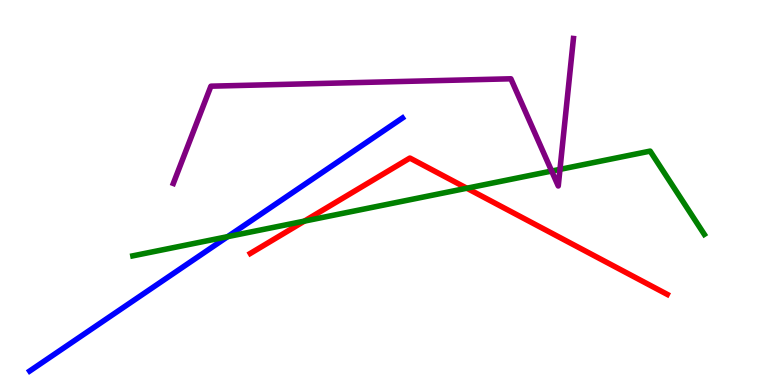[{'lines': ['blue', 'red'], 'intersections': []}, {'lines': ['green', 'red'], 'intersections': [{'x': 3.93, 'y': 4.26}, {'x': 6.02, 'y': 5.11}]}, {'lines': ['purple', 'red'], 'intersections': []}, {'lines': ['blue', 'green'], 'intersections': [{'x': 2.94, 'y': 3.85}]}, {'lines': ['blue', 'purple'], 'intersections': []}, {'lines': ['green', 'purple'], 'intersections': [{'x': 7.12, 'y': 5.56}, {'x': 7.23, 'y': 5.6}]}]